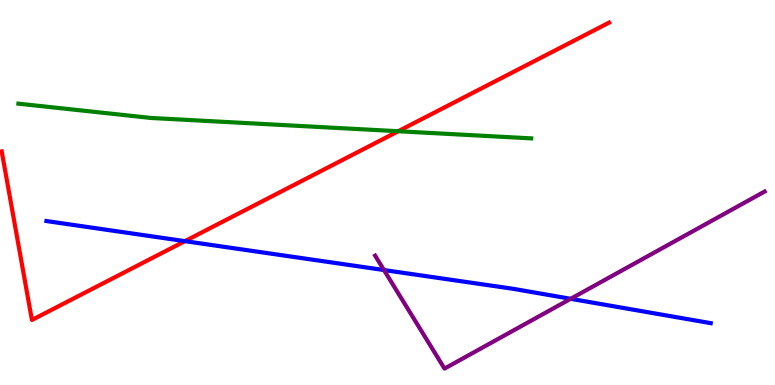[{'lines': ['blue', 'red'], 'intersections': [{'x': 2.39, 'y': 3.74}]}, {'lines': ['green', 'red'], 'intersections': [{'x': 5.14, 'y': 6.59}]}, {'lines': ['purple', 'red'], 'intersections': []}, {'lines': ['blue', 'green'], 'intersections': []}, {'lines': ['blue', 'purple'], 'intersections': [{'x': 4.95, 'y': 2.99}, {'x': 7.36, 'y': 2.24}]}, {'lines': ['green', 'purple'], 'intersections': []}]